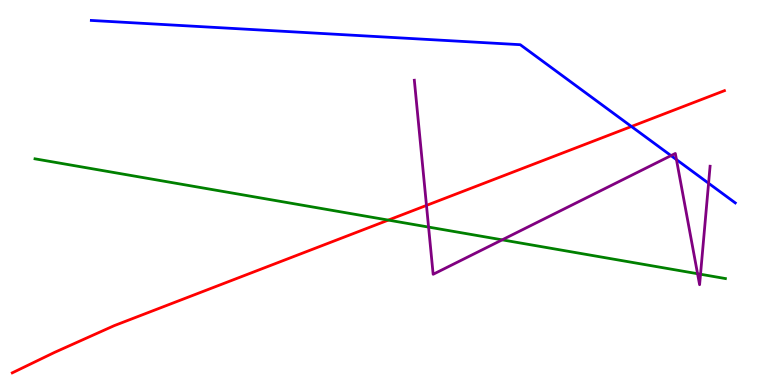[{'lines': ['blue', 'red'], 'intersections': [{'x': 8.15, 'y': 6.71}]}, {'lines': ['green', 'red'], 'intersections': [{'x': 5.01, 'y': 4.28}]}, {'lines': ['purple', 'red'], 'intersections': [{'x': 5.5, 'y': 4.66}]}, {'lines': ['blue', 'green'], 'intersections': []}, {'lines': ['blue', 'purple'], 'intersections': [{'x': 8.66, 'y': 5.96}, {'x': 8.73, 'y': 5.85}, {'x': 9.14, 'y': 5.24}]}, {'lines': ['green', 'purple'], 'intersections': [{'x': 5.53, 'y': 4.1}, {'x': 6.48, 'y': 3.77}, {'x': 9.0, 'y': 2.89}, {'x': 9.04, 'y': 2.88}]}]